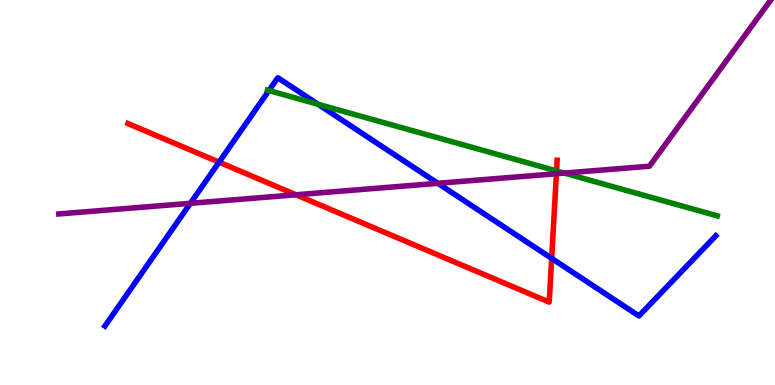[{'lines': ['blue', 'red'], 'intersections': [{'x': 2.83, 'y': 5.79}, {'x': 7.12, 'y': 3.29}]}, {'lines': ['green', 'red'], 'intersections': [{'x': 7.18, 'y': 5.56}]}, {'lines': ['purple', 'red'], 'intersections': [{'x': 3.82, 'y': 4.94}, {'x': 7.18, 'y': 5.49}]}, {'lines': ['blue', 'green'], 'intersections': [{'x': 3.47, 'y': 7.65}, {'x': 4.1, 'y': 7.29}]}, {'lines': ['blue', 'purple'], 'intersections': [{'x': 2.46, 'y': 4.72}, {'x': 5.65, 'y': 5.24}]}, {'lines': ['green', 'purple'], 'intersections': [{'x': 7.28, 'y': 5.5}]}]